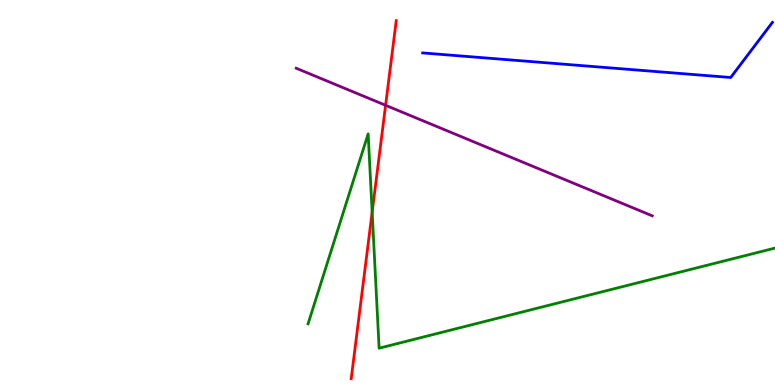[{'lines': ['blue', 'red'], 'intersections': []}, {'lines': ['green', 'red'], 'intersections': [{'x': 4.8, 'y': 4.49}]}, {'lines': ['purple', 'red'], 'intersections': [{'x': 4.98, 'y': 7.27}]}, {'lines': ['blue', 'green'], 'intersections': []}, {'lines': ['blue', 'purple'], 'intersections': []}, {'lines': ['green', 'purple'], 'intersections': []}]